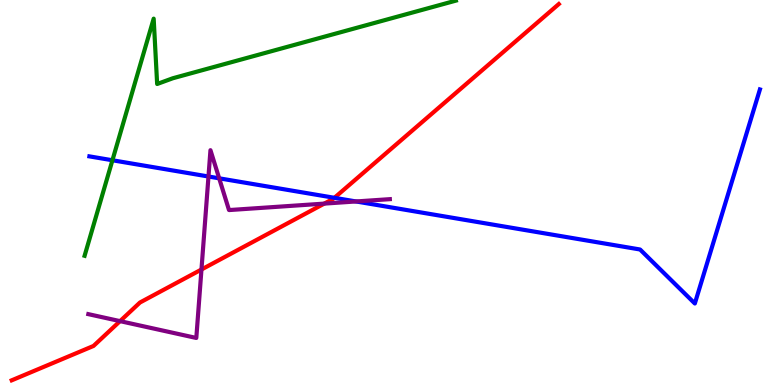[{'lines': ['blue', 'red'], 'intersections': [{'x': 4.31, 'y': 4.86}]}, {'lines': ['green', 'red'], 'intersections': []}, {'lines': ['purple', 'red'], 'intersections': [{'x': 1.55, 'y': 1.66}, {'x': 2.6, 'y': 3.0}, {'x': 4.18, 'y': 4.71}]}, {'lines': ['blue', 'green'], 'intersections': [{'x': 1.45, 'y': 5.84}]}, {'lines': ['blue', 'purple'], 'intersections': [{'x': 2.69, 'y': 5.42}, {'x': 2.83, 'y': 5.37}, {'x': 4.59, 'y': 4.77}]}, {'lines': ['green', 'purple'], 'intersections': []}]